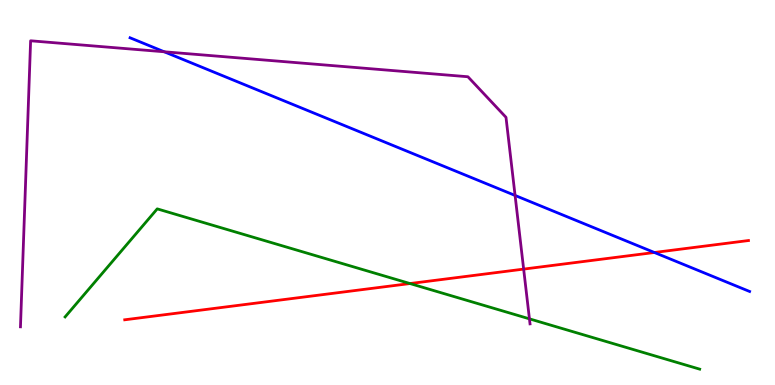[{'lines': ['blue', 'red'], 'intersections': [{'x': 8.44, 'y': 3.44}]}, {'lines': ['green', 'red'], 'intersections': [{'x': 5.29, 'y': 2.64}]}, {'lines': ['purple', 'red'], 'intersections': [{'x': 6.76, 'y': 3.01}]}, {'lines': ['blue', 'green'], 'intersections': []}, {'lines': ['blue', 'purple'], 'intersections': [{'x': 2.12, 'y': 8.66}, {'x': 6.65, 'y': 4.92}]}, {'lines': ['green', 'purple'], 'intersections': [{'x': 6.83, 'y': 1.72}]}]